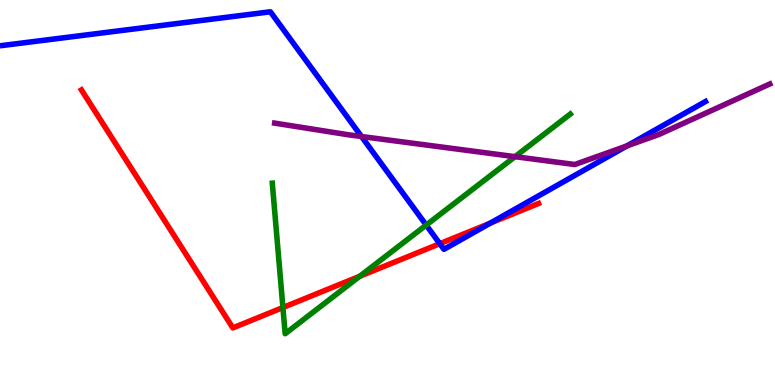[{'lines': ['blue', 'red'], 'intersections': [{'x': 5.67, 'y': 3.67}, {'x': 6.33, 'y': 4.2}]}, {'lines': ['green', 'red'], 'intersections': [{'x': 3.65, 'y': 2.01}, {'x': 4.64, 'y': 2.82}]}, {'lines': ['purple', 'red'], 'intersections': []}, {'lines': ['blue', 'green'], 'intersections': [{'x': 5.5, 'y': 4.15}]}, {'lines': ['blue', 'purple'], 'intersections': [{'x': 4.66, 'y': 6.45}, {'x': 8.09, 'y': 6.21}]}, {'lines': ['green', 'purple'], 'intersections': [{'x': 6.65, 'y': 5.93}]}]